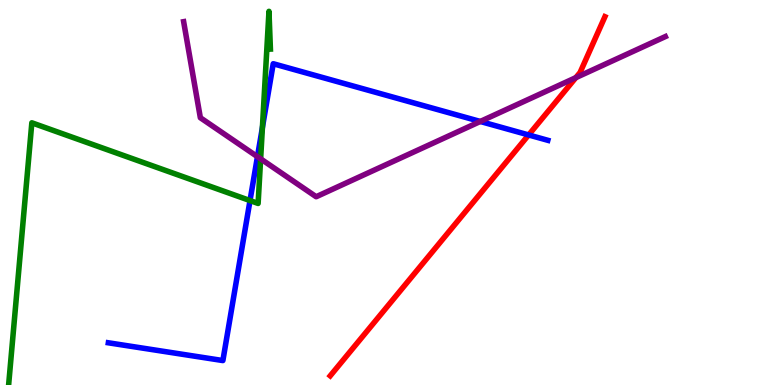[{'lines': ['blue', 'red'], 'intersections': [{'x': 6.82, 'y': 6.49}]}, {'lines': ['green', 'red'], 'intersections': []}, {'lines': ['purple', 'red'], 'intersections': [{'x': 7.43, 'y': 7.98}]}, {'lines': ['blue', 'green'], 'intersections': [{'x': 3.23, 'y': 4.79}, {'x': 3.39, 'y': 6.69}]}, {'lines': ['blue', 'purple'], 'intersections': [{'x': 3.32, 'y': 5.93}, {'x': 6.2, 'y': 6.84}]}, {'lines': ['green', 'purple'], 'intersections': [{'x': 3.36, 'y': 5.87}]}]